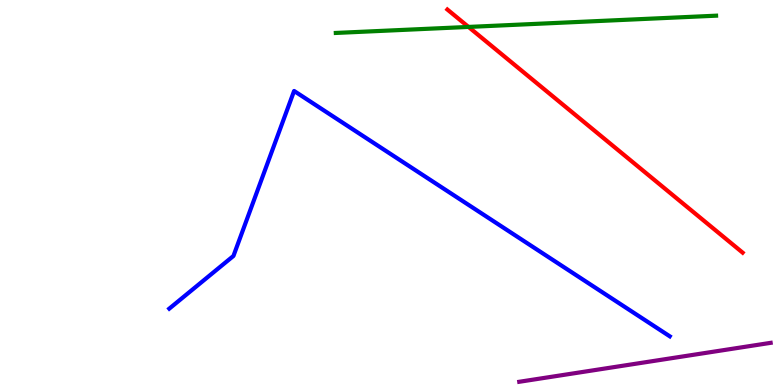[{'lines': ['blue', 'red'], 'intersections': []}, {'lines': ['green', 'red'], 'intersections': [{'x': 6.05, 'y': 9.3}]}, {'lines': ['purple', 'red'], 'intersections': []}, {'lines': ['blue', 'green'], 'intersections': []}, {'lines': ['blue', 'purple'], 'intersections': []}, {'lines': ['green', 'purple'], 'intersections': []}]